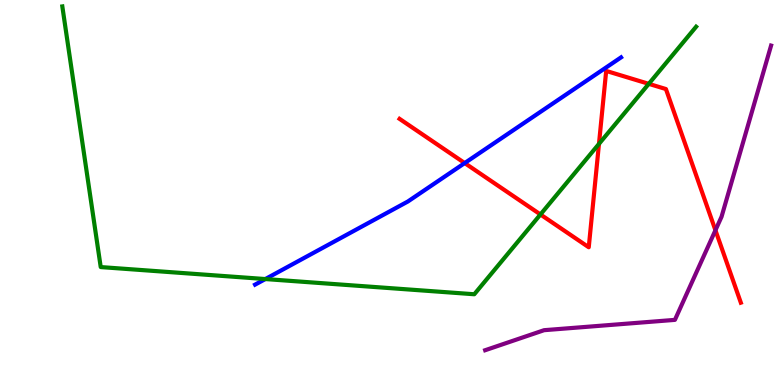[{'lines': ['blue', 'red'], 'intersections': [{'x': 6.0, 'y': 5.76}]}, {'lines': ['green', 'red'], 'intersections': [{'x': 6.97, 'y': 4.43}, {'x': 7.73, 'y': 6.26}, {'x': 8.37, 'y': 7.82}]}, {'lines': ['purple', 'red'], 'intersections': [{'x': 9.23, 'y': 4.02}]}, {'lines': ['blue', 'green'], 'intersections': [{'x': 3.42, 'y': 2.75}]}, {'lines': ['blue', 'purple'], 'intersections': []}, {'lines': ['green', 'purple'], 'intersections': []}]